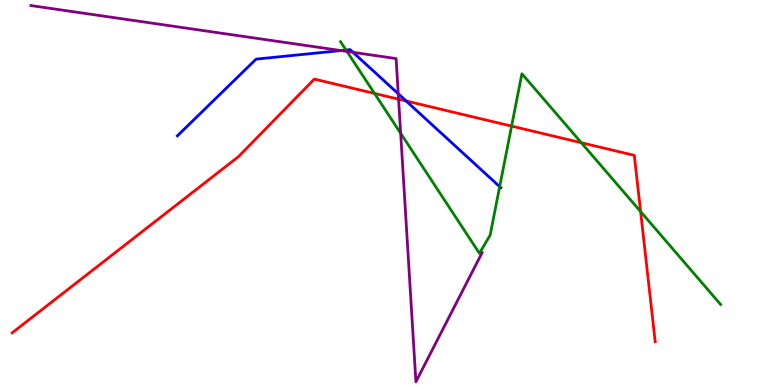[{'lines': ['blue', 'red'], 'intersections': [{'x': 5.24, 'y': 7.38}]}, {'lines': ['green', 'red'], 'intersections': [{'x': 4.83, 'y': 7.57}, {'x': 6.6, 'y': 6.72}, {'x': 7.5, 'y': 6.29}, {'x': 8.27, 'y': 4.5}]}, {'lines': ['purple', 'red'], 'intersections': [{'x': 5.14, 'y': 7.42}]}, {'lines': ['blue', 'green'], 'intersections': [{'x': 4.46, 'y': 8.7}, {'x': 6.45, 'y': 5.15}]}, {'lines': ['blue', 'purple'], 'intersections': [{'x': 4.4, 'y': 8.69}, {'x': 4.56, 'y': 8.64}, {'x': 5.14, 'y': 7.57}]}, {'lines': ['green', 'purple'], 'intersections': [{'x': 4.48, 'y': 8.66}, {'x': 5.17, 'y': 6.54}]}]